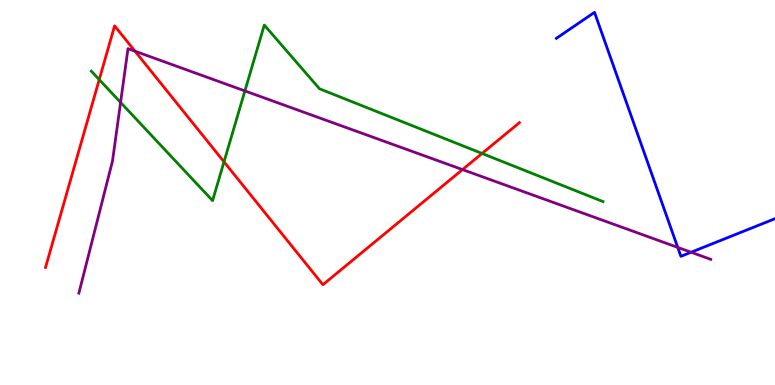[{'lines': ['blue', 'red'], 'intersections': []}, {'lines': ['green', 'red'], 'intersections': [{'x': 1.28, 'y': 7.93}, {'x': 2.89, 'y': 5.8}, {'x': 6.22, 'y': 6.01}]}, {'lines': ['purple', 'red'], 'intersections': [{'x': 1.74, 'y': 8.67}, {'x': 5.97, 'y': 5.6}]}, {'lines': ['blue', 'green'], 'intersections': []}, {'lines': ['blue', 'purple'], 'intersections': [{'x': 8.74, 'y': 3.57}, {'x': 8.92, 'y': 3.45}]}, {'lines': ['green', 'purple'], 'intersections': [{'x': 1.56, 'y': 7.34}, {'x': 3.16, 'y': 7.64}]}]